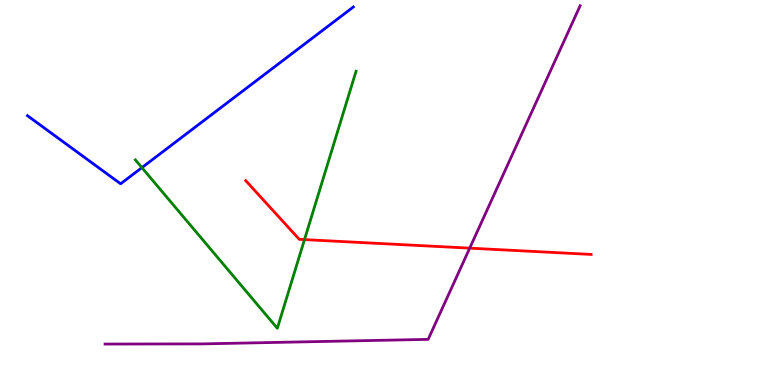[{'lines': ['blue', 'red'], 'intersections': []}, {'lines': ['green', 'red'], 'intersections': [{'x': 3.93, 'y': 3.78}]}, {'lines': ['purple', 'red'], 'intersections': [{'x': 6.06, 'y': 3.55}]}, {'lines': ['blue', 'green'], 'intersections': [{'x': 1.83, 'y': 5.65}]}, {'lines': ['blue', 'purple'], 'intersections': []}, {'lines': ['green', 'purple'], 'intersections': []}]